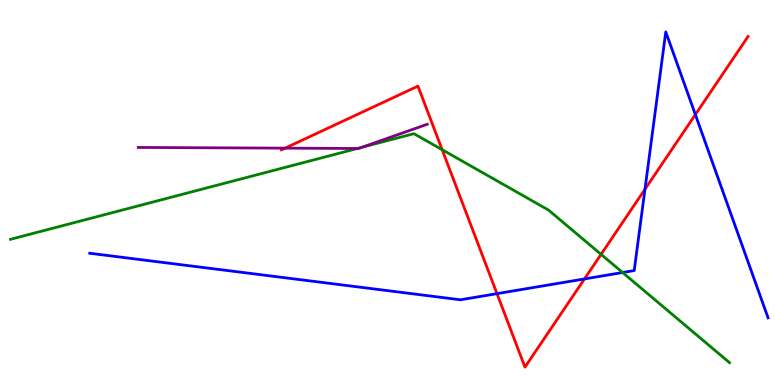[{'lines': ['blue', 'red'], 'intersections': [{'x': 6.41, 'y': 2.37}, {'x': 7.54, 'y': 2.76}, {'x': 8.32, 'y': 5.08}, {'x': 8.97, 'y': 7.02}]}, {'lines': ['green', 'red'], 'intersections': [{'x': 5.71, 'y': 6.11}, {'x': 7.76, 'y': 3.39}]}, {'lines': ['purple', 'red'], 'intersections': [{'x': 3.68, 'y': 6.15}]}, {'lines': ['blue', 'green'], 'intersections': [{'x': 8.03, 'y': 2.92}]}, {'lines': ['blue', 'purple'], 'intersections': []}, {'lines': ['green', 'purple'], 'intersections': [{'x': 4.61, 'y': 6.14}, {'x': 4.67, 'y': 6.18}]}]